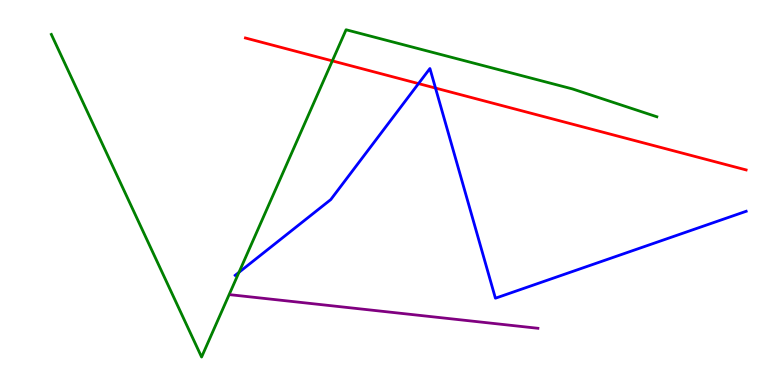[{'lines': ['blue', 'red'], 'intersections': [{'x': 5.4, 'y': 7.83}, {'x': 5.62, 'y': 7.71}]}, {'lines': ['green', 'red'], 'intersections': [{'x': 4.29, 'y': 8.42}]}, {'lines': ['purple', 'red'], 'intersections': []}, {'lines': ['blue', 'green'], 'intersections': [{'x': 3.08, 'y': 2.93}]}, {'lines': ['blue', 'purple'], 'intersections': []}, {'lines': ['green', 'purple'], 'intersections': []}]